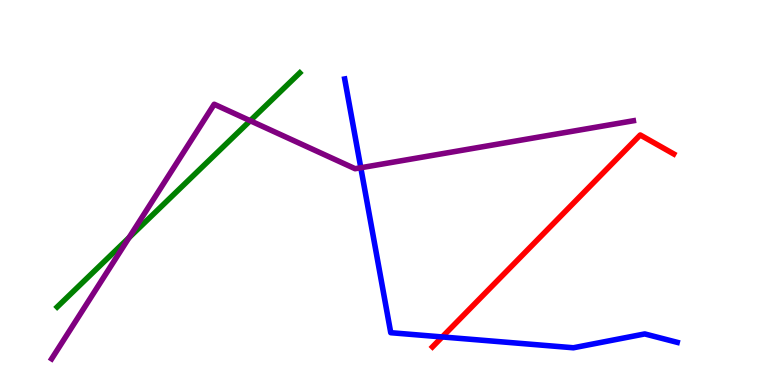[{'lines': ['blue', 'red'], 'intersections': [{'x': 5.71, 'y': 1.25}]}, {'lines': ['green', 'red'], 'intersections': []}, {'lines': ['purple', 'red'], 'intersections': []}, {'lines': ['blue', 'green'], 'intersections': []}, {'lines': ['blue', 'purple'], 'intersections': [{'x': 4.66, 'y': 5.64}]}, {'lines': ['green', 'purple'], 'intersections': [{'x': 1.66, 'y': 3.83}, {'x': 3.23, 'y': 6.86}]}]